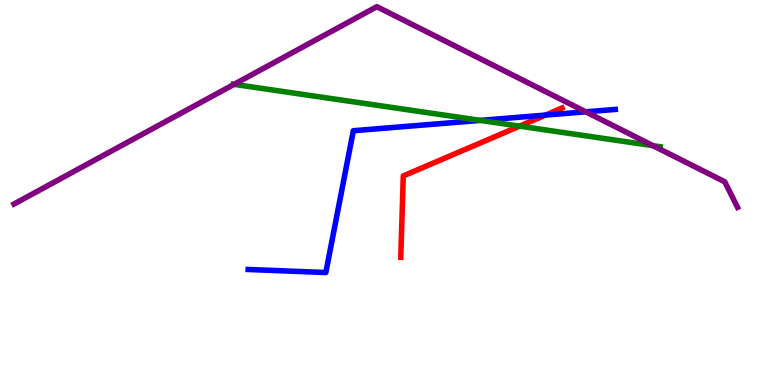[{'lines': ['blue', 'red'], 'intersections': [{'x': 7.04, 'y': 7.01}]}, {'lines': ['green', 'red'], 'intersections': [{'x': 6.7, 'y': 6.72}]}, {'lines': ['purple', 'red'], 'intersections': []}, {'lines': ['blue', 'green'], 'intersections': [{'x': 6.2, 'y': 6.87}]}, {'lines': ['blue', 'purple'], 'intersections': [{'x': 7.56, 'y': 7.1}]}, {'lines': ['green', 'purple'], 'intersections': [{'x': 3.02, 'y': 7.81}, {'x': 8.43, 'y': 6.22}]}]